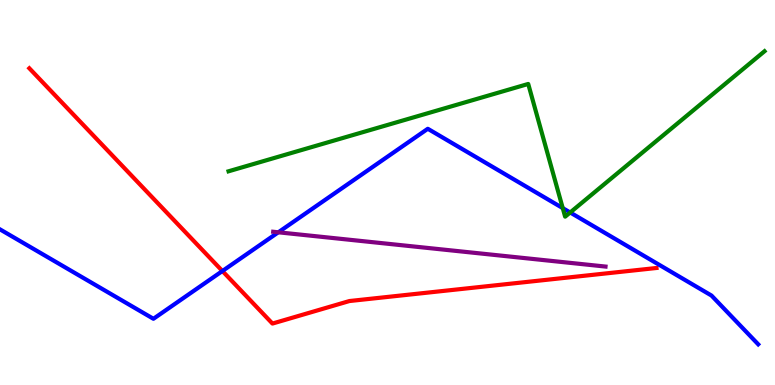[{'lines': ['blue', 'red'], 'intersections': [{'x': 2.87, 'y': 2.96}]}, {'lines': ['green', 'red'], 'intersections': []}, {'lines': ['purple', 'red'], 'intersections': []}, {'lines': ['blue', 'green'], 'intersections': [{'x': 7.26, 'y': 4.59}, {'x': 7.36, 'y': 4.48}]}, {'lines': ['blue', 'purple'], 'intersections': [{'x': 3.59, 'y': 3.97}]}, {'lines': ['green', 'purple'], 'intersections': []}]